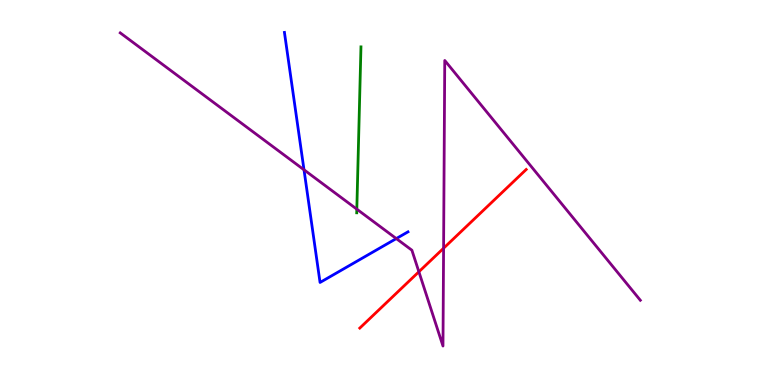[{'lines': ['blue', 'red'], 'intersections': []}, {'lines': ['green', 'red'], 'intersections': []}, {'lines': ['purple', 'red'], 'intersections': [{'x': 5.4, 'y': 2.94}, {'x': 5.72, 'y': 3.55}]}, {'lines': ['blue', 'green'], 'intersections': []}, {'lines': ['blue', 'purple'], 'intersections': [{'x': 3.92, 'y': 5.59}, {'x': 5.11, 'y': 3.8}]}, {'lines': ['green', 'purple'], 'intersections': [{'x': 4.6, 'y': 4.57}]}]